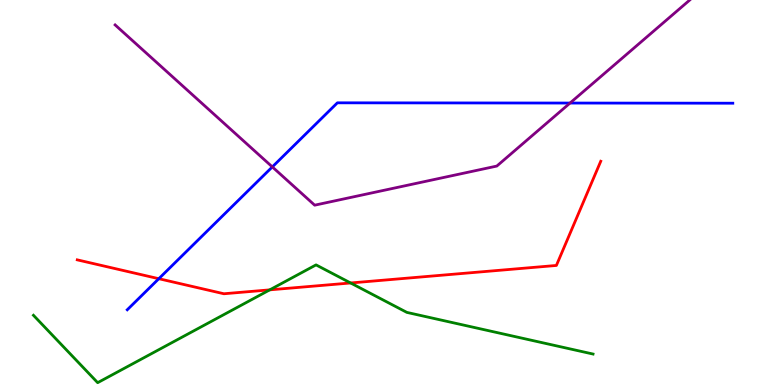[{'lines': ['blue', 'red'], 'intersections': [{'x': 2.05, 'y': 2.76}]}, {'lines': ['green', 'red'], 'intersections': [{'x': 3.48, 'y': 2.47}, {'x': 4.52, 'y': 2.65}]}, {'lines': ['purple', 'red'], 'intersections': []}, {'lines': ['blue', 'green'], 'intersections': []}, {'lines': ['blue', 'purple'], 'intersections': [{'x': 3.51, 'y': 5.66}, {'x': 7.36, 'y': 7.32}]}, {'lines': ['green', 'purple'], 'intersections': []}]